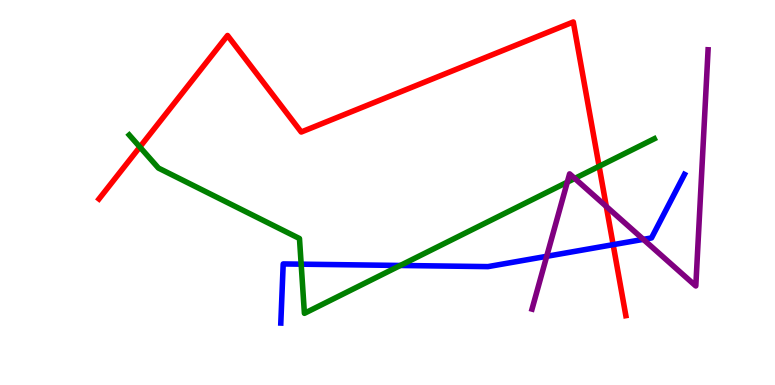[{'lines': ['blue', 'red'], 'intersections': [{'x': 7.91, 'y': 3.65}]}, {'lines': ['green', 'red'], 'intersections': [{'x': 1.8, 'y': 6.18}, {'x': 7.73, 'y': 5.68}]}, {'lines': ['purple', 'red'], 'intersections': [{'x': 7.82, 'y': 4.64}]}, {'lines': ['blue', 'green'], 'intersections': [{'x': 3.89, 'y': 3.14}, {'x': 5.17, 'y': 3.1}]}, {'lines': ['blue', 'purple'], 'intersections': [{'x': 7.05, 'y': 3.34}, {'x': 8.3, 'y': 3.78}]}, {'lines': ['green', 'purple'], 'intersections': [{'x': 7.32, 'y': 5.27}, {'x': 7.42, 'y': 5.37}]}]